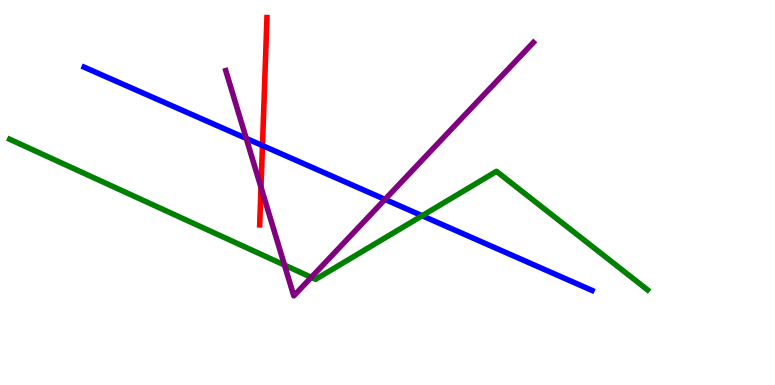[{'lines': ['blue', 'red'], 'intersections': [{'x': 3.39, 'y': 6.22}]}, {'lines': ['green', 'red'], 'intersections': []}, {'lines': ['purple', 'red'], 'intersections': [{'x': 3.37, 'y': 5.14}]}, {'lines': ['blue', 'green'], 'intersections': [{'x': 5.45, 'y': 4.4}]}, {'lines': ['blue', 'purple'], 'intersections': [{'x': 3.18, 'y': 6.4}, {'x': 4.97, 'y': 4.82}]}, {'lines': ['green', 'purple'], 'intersections': [{'x': 3.67, 'y': 3.12}, {'x': 4.02, 'y': 2.8}]}]